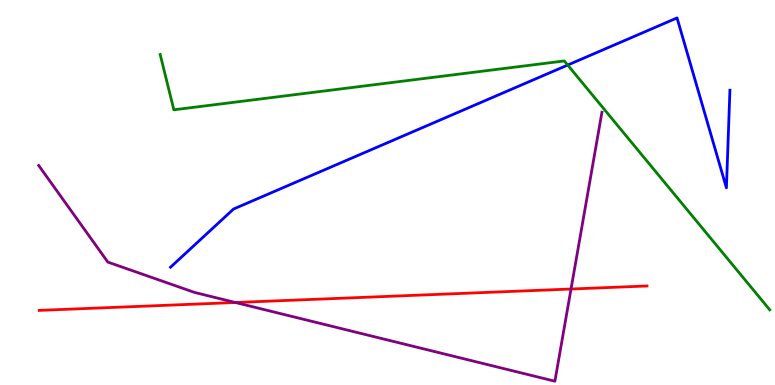[{'lines': ['blue', 'red'], 'intersections': []}, {'lines': ['green', 'red'], 'intersections': []}, {'lines': ['purple', 'red'], 'intersections': [{'x': 3.04, 'y': 2.14}, {'x': 7.37, 'y': 2.49}]}, {'lines': ['blue', 'green'], 'intersections': [{'x': 7.33, 'y': 8.31}]}, {'lines': ['blue', 'purple'], 'intersections': []}, {'lines': ['green', 'purple'], 'intersections': []}]